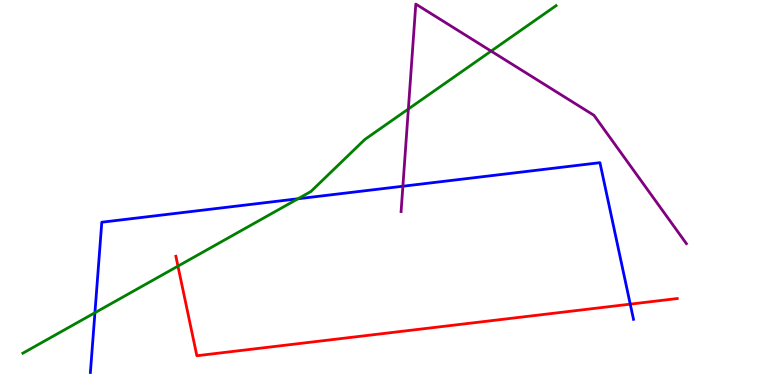[{'lines': ['blue', 'red'], 'intersections': [{'x': 8.13, 'y': 2.1}]}, {'lines': ['green', 'red'], 'intersections': [{'x': 2.3, 'y': 3.09}]}, {'lines': ['purple', 'red'], 'intersections': []}, {'lines': ['blue', 'green'], 'intersections': [{'x': 1.22, 'y': 1.88}, {'x': 3.84, 'y': 4.84}]}, {'lines': ['blue', 'purple'], 'intersections': [{'x': 5.2, 'y': 5.16}]}, {'lines': ['green', 'purple'], 'intersections': [{'x': 5.27, 'y': 7.17}, {'x': 6.34, 'y': 8.67}]}]